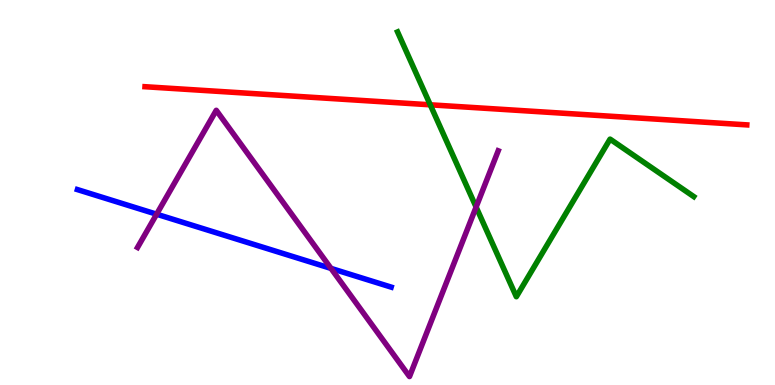[{'lines': ['blue', 'red'], 'intersections': []}, {'lines': ['green', 'red'], 'intersections': [{'x': 5.55, 'y': 7.28}]}, {'lines': ['purple', 'red'], 'intersections': []}, {'lines': ['blue', 'green'], 'intersections': []}, {'lines': ['blue', 'purple'], 'intersections': [{'x': 2.02, 'y': 4.44}, {'x': 4.27, 'y': 3.03}]}, {'lines': ['green', 'purple'], 'intersections': [{'x': 6.14, 'y': 4.62}]}]